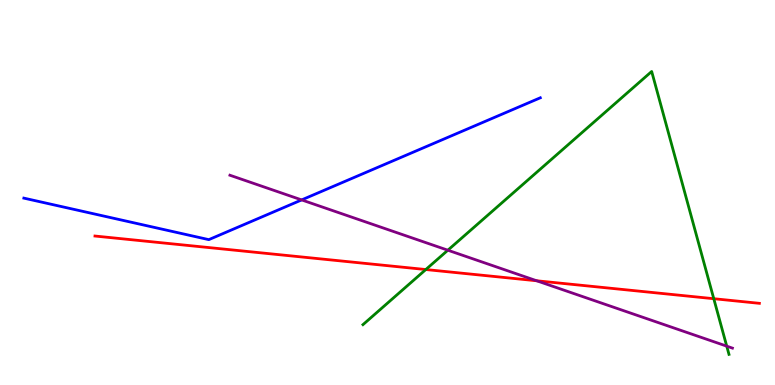[{'lines': ['blue', 'red'], 'intersections': []}, {'lines': ['green', 'red'], 'intersections': [{'x': 5.49, 'y': 3.0}, {'x': 9.21, 'y': 2.24}]}, {'lines': ['purple', 'red'], 'intersections': [{'x': 6.93, 'y': 2.71}]}, {'lines': ['blue', 'green'], 'intersections': []}, {'lines': ['blue', 'purple'], 'intersections': [{'x': 3.89, 'y': 4.81}]}, {'lines': ['green', 'purple'], 'intersections': [{'x': 5.78, 'y': 3.5}, {'x': 9.38, 'y': 1.01}]}]